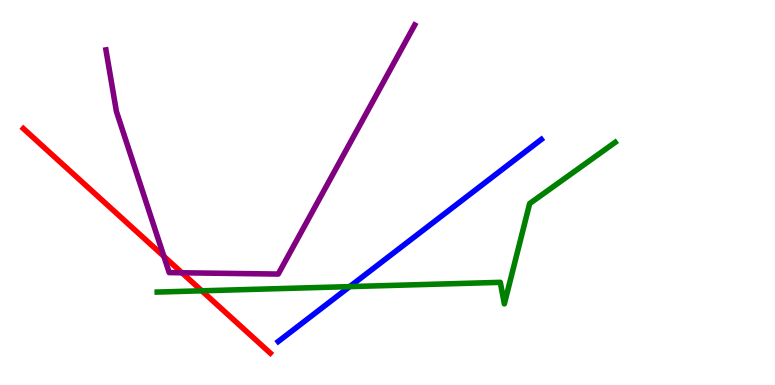[{'lines': ['blue', 'red'], 'intersections': []}, {'lines': ['green', 'red'], 'intersections': [{'x': 2.6, 'y': 2.45}]}, {'lines': ['purple', 'red'], 'intersections': [{'x': 2.11, 'y': 3.34}, {'x': 2.35, 'y': 2.92}]}, {'lines': ['blue', 'green'], 'intersections': [{'x': 4.51, 'y': 2.56}]}, {'lines': ['blue', 'purple'], 'intersections': []}, {'lines': ['green', 'purple'], 'intersections': []}]